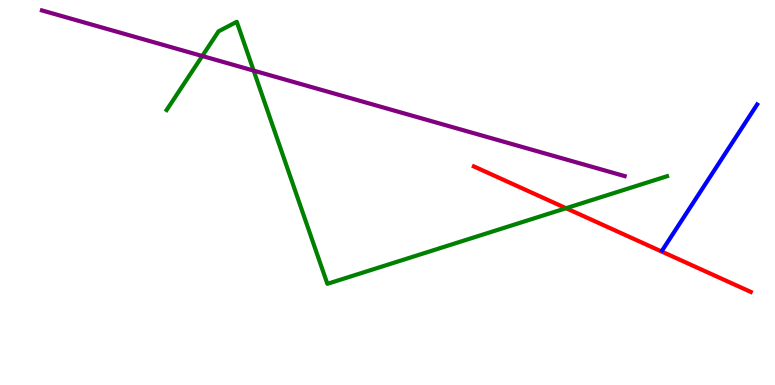[{'lines': ['blue', 'red'], 'intersections': []}, {'lines': ['green', 'red'], 'intersections': [{'x': 7.3, 'y': 4.59}]}, {'lines': ['purple', 'red'], 'intersections': []}, {'lines': ['blue', 'green'], 'intersections': []}, {'lines': ['blue', 'purple'], 'intersections': []}, {'lines': ['green', 'purple'], 'intersections': [{'x': 2.61, 'y': 8.55}, {'x': 3.27, 'y': 8.17}]}]